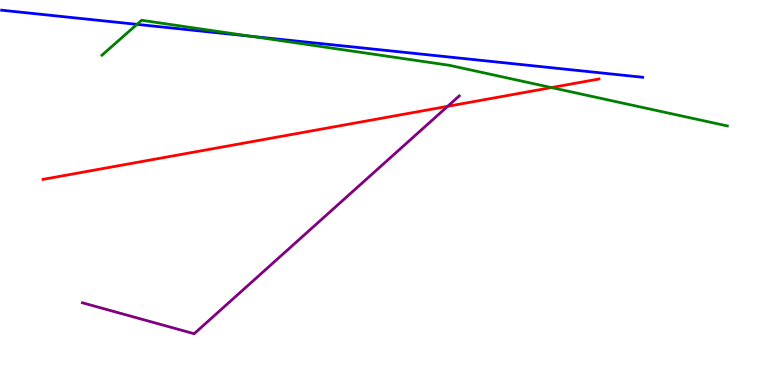[{'lines': ['blue', 'red'], 'intersections': []}, {'lines': ['green', 'red'], 'intersections': [{'x': 7.12, 'y': 7.73}]}, {'lines': ['purple', 'red'], 'intersections': [{'x': 5.78, 'y': 7.24}]}, {'lines': ['blue', 'green'], 'intersections': [{'x': 1.77, 'y': 9.37}, {'x': 3.24, 'y': 9.06}]}, {'lines': ['blue', 'purple'], 'intersections': []}, {'lines': ['green', 'purple'], 'intersections': []}]